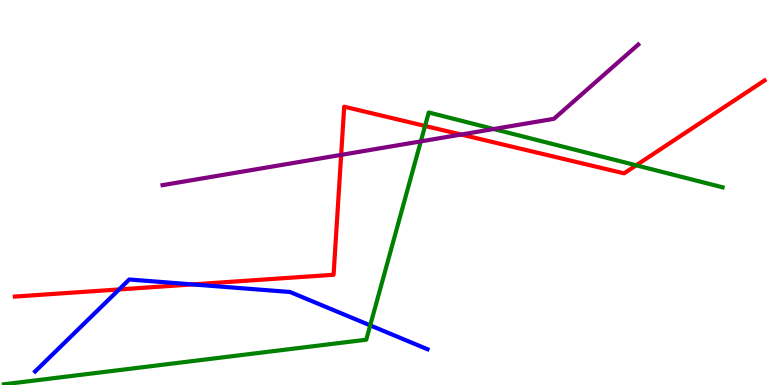[{'lines': ['blue', 'red'], 'intersections': [{'x': 1.54, 'y': 2.48}, {'x': 2.48, 'y': 2.61}]}, {'lines': ['green', 'red'], 'intersections': [{'x': 5.48, 'y': 6.73}, {'x': 8.21, 'y': 5.71}]}, {'lines': ['purple', 'red'], 'intersections': [{'x': 4.4, 'y': 5.98}, {'x': 5.95, 'y': 6.51}]}, {'lines': ['blue', 'green'], 'intersections': [{'x': 4.78, 'y': 1.55}]}, {'lines': ['blue', 'purple'], 'intersections': []}, {'lines': ['green', 'purple'], 'intersections': [{'x': 5.43, 'y': 6.33}, {'x': 6.37, 'y': 6.65}]}]